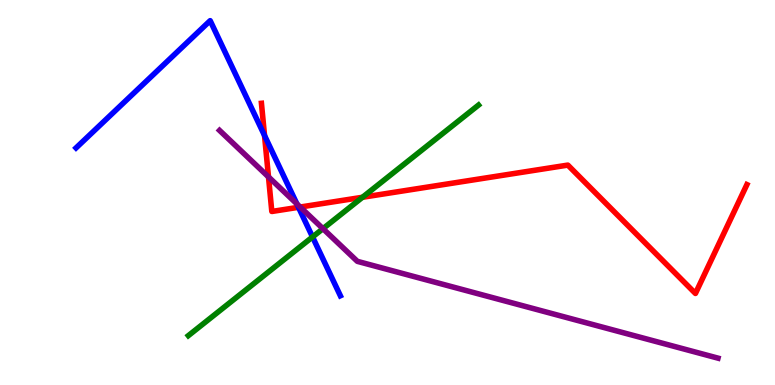[{'lines': ['blue', 'red'], 'intersections': [{'x': 3.41, 'y': 6.48}, {'x': 3.85, 'y': 4.62}]}, {'lines': ['green', 'red'], 'intersections': [{'x': 4.68, 'y': 4.88}]}, {'lines': ['purple', 'red'], 'intersections': [{'x': 3.46, 'y': 5.4}, {'x': 3.87, 'y': 4.62}]}, {'lines': ['blue', 'green'], 'intersections': [{'x': 4.03, 'y': 3.85}]}, {'lines': ['blue', 'purple'], 'intersections': [{'x': 3.83, 'y': 4.7}]}, {'lines': ['green', 'purple'], 'intersections': [{'x': 4.17, 'y': 4.06}]}]